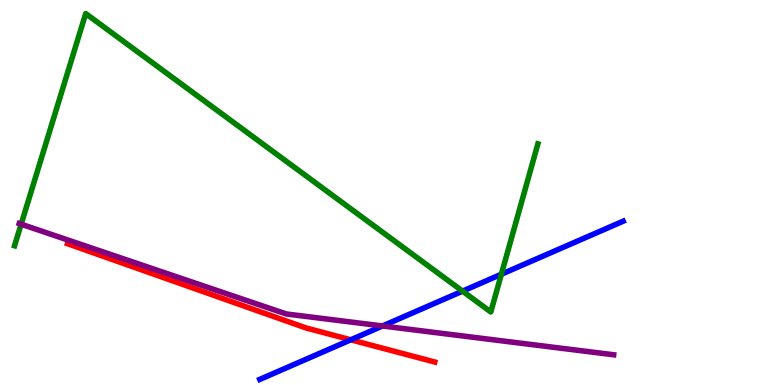[{'lines': ['blue', 'red'], 'intersections': [{'x': 4.53, 'y': 1.17}]}, {'lines': ['green', 'red'], 'intersections': []}, {'lines': ['purple', 'red'], 'intersections': []}, {'lines': ['blue', 'green'], 'intersections': [{'x': 5.97, 'y': 2.44}, {'x': 6.47, 'y': 2.88}]}, {'lines': ['blue', 'purple'], 'intersections': [{'x': 4.94, 'y': 1.53}]}, {'lines': ['green', 'purple'], 'intersections': [{'x': 0.273, 'y': 4.18}]}]